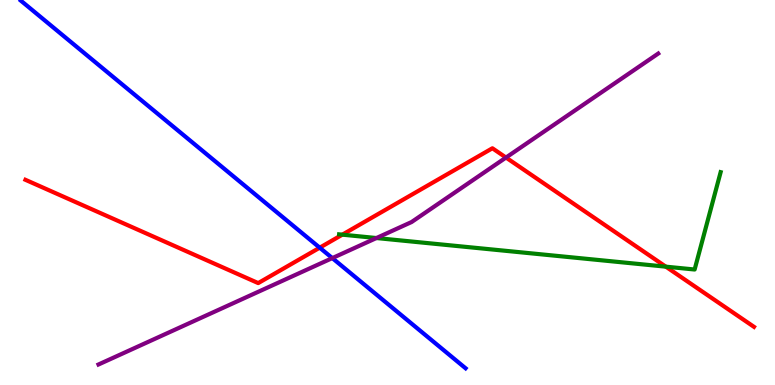[{'lines': ['blue', 'red'], 'intersections': [{'x': 4.13, 'y': 3.57}]}, {'lines': ['green', 'red'], 'intersections': [{'x': 4.42, 'y': 3.9}, {'x': 8.59, 'y': 3.07}]}, {'lines': ['purple', 'red'], 'intersections': [{'x': 6.53, 'y': 5.91}]}, {'lines': ['blue', 'green'], 'intersections': []}, {'lines': ['blue', 'purple'], 'intersections': [{'x': 4.29, 'y': 3.3}]}, {'lines': ['green', 'purple'], 'intersections': [{'x': 4.86, 'y': 3.82}]}]